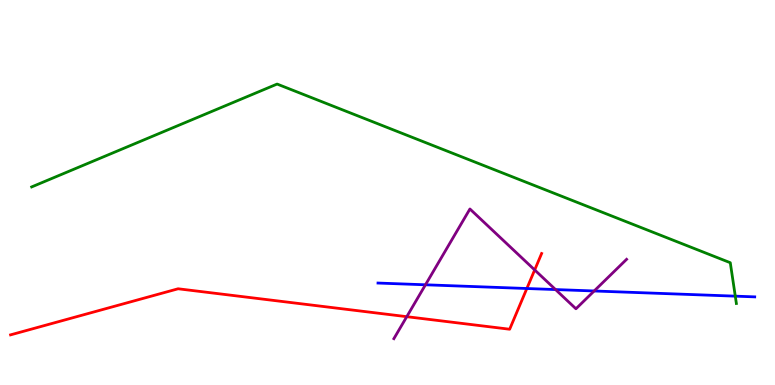[{'lines': ['blue', 'red'], 'intersections': [{'x': 6.8, 'y': 2.51}]}, {'lines': ['green', 'red'], 'intersections': []}, {'lines': ['purple', 'red'], 'intersections': [{'x': 5.25, 'y': 1.77}, {'x': 6.9, 'y': 2.99}]}, {'lines': ['blue', 'green'], 'intersections': [{'x': 9.49, 'y': 2.31}]}, {'lines': ['blue', 'purple'], 'intersections': [{'x': 5.49, 'y': 2.6}, {'x': 7.17, 'y': 2.48}, {'x': 7.67, 'y': 2.44}]}, {'lines': ['green', 'purple'], 'intersections': []}]